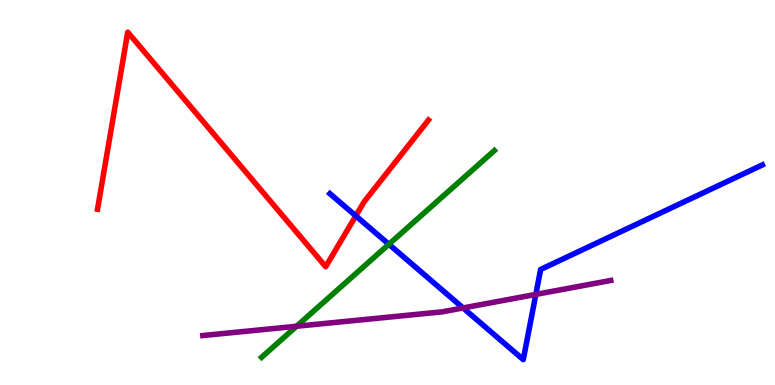[{'lines': ['blue', 'red'], 'intersections': [{'x': 4.59, 'y': 4.39}]}, {'lines': ['green', 'red'], 'intersections': []}, {'lines': ['purple', 'red'], 'intersections': []}, {'lines': ['blue', 'green'], 'intersections': [{'x': 5.02, 'y': 3.66}]}, {'lines': ['blue', 'purple'], 'intersections': [{'x': 5.98, 'y': 2.0}, {'x': 6.91, 'y': 2.35}]}, {'lines': ['green', 'purple'], 'intersections': [{'x': 3.83, 'y': 1.53}]}]